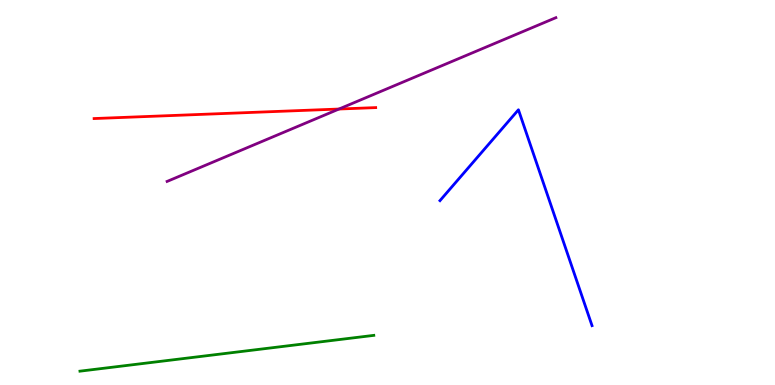[{'lines': ['blue', 'red'], 'intersections': []}, {'lines': ['green', 'red'], 'intersections': []}, {'lines': ['purple', 'red'], 'intersections': [{'x': 4.37, 'y': 7.17}]}, {'lines': ['blue', 'green'], 'intersections': []}, {'lines': ['blue', 'purple'], 'intersections': []}, {'lines': ['green', 'purple'], 'intersections': []}]